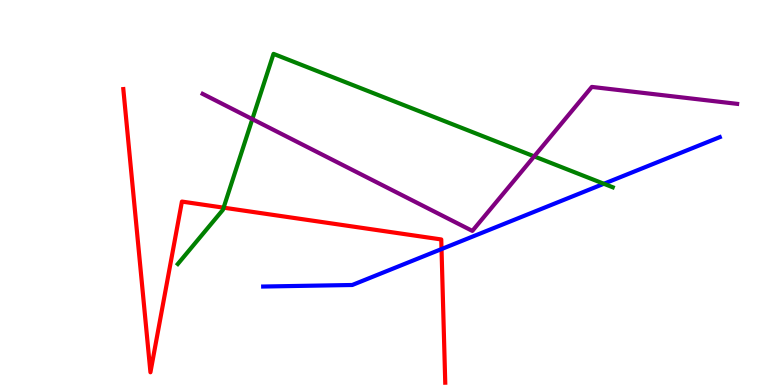[{'lines': ['blue', 'red'], 'intersections': [{'x': 5.7, 'y': 3.53}]}, {'lines': ['green', 'red'], 'intersections': [{'x': 2.89, 'y': 4.61}]}, {'lines': ['purple', 'red'], 'intersections': []}, {'lines': ['blue', 'green'], 'intersections': [{'x': 7.79, 'y': 5.23}]}, {'lines': ['blue', 'purple'], 'intersections': []}, {'lines': ['green', 'purple'], 'intersections': [{'x': 3.26, 'y': 6.91}, {'x': 6.89, 'y': 5.94}]}]